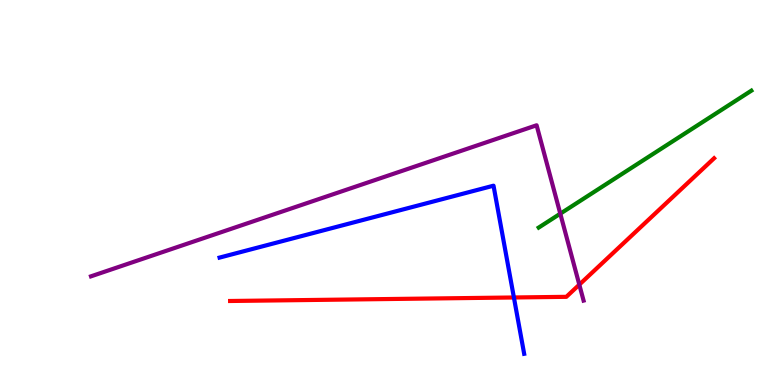[{'lines': ['blue', 'red'], 'intersections': [{'x': 6.63, 'y': 2.27}]}, {'lines': ['green', 'red'], 'intersections': []}, {'lines': ['purple', 'red'], 'intersections': [{'x': 7.47, 'y': 2.61}]}, {'lines': ['blue', 'green'], 'intersections': []}, {'lines': ['blue', 'purple'], 'intersections': []}, {'lines': ['green', 'purple'], 'intersections': [{'x': 7.23, 'y': 4.45}]}]